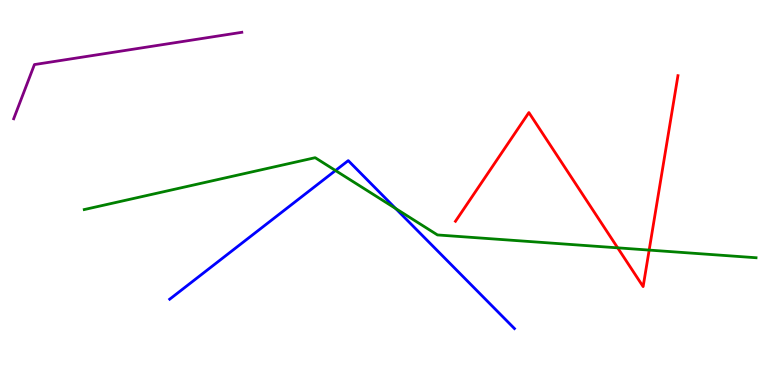[{'lines': ['blue', 'red'], 'intersections': []}, {'lines': ['green', 'red'], 'intersections': [{'x': 7.97, 'y': 3.56}, {'x': 8.38, 'y': 3.5}]}, {'lines': ['purple', 'red'], 'intersections': []}, {'lines': ['blue', 'green'], 'intersections': [{'x': 4.33, 'y': 5.57}, {'x': 5.11, 'y': 4.58}]}, {'lines': ['blue', 'purple'], 'intersections': []}, {'lines': ['green', 'purple'], 'intersections': []}]